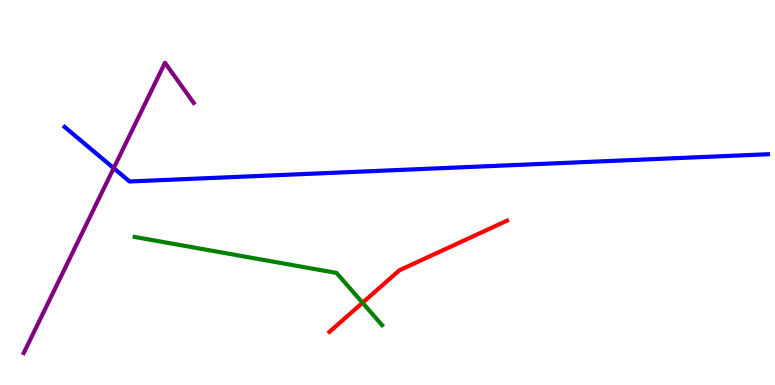[{'lines': ['blue', 'red'], 'intersections': []}, {'lines': ['green', 'red'], 'intersections': [{'x': 4.68, 'y': 2.14}]}, {'lines': ['purple', 'red'], 'intersections': []}, {'lines': ['blue', 'green'], 'intersections': []}, {'lines': ['blue', 'purple'], 'intersections': [{'x': 1.47, 'y': 5.63}]}, {'lines': ['green', 'purple'], 'intersections': []}]